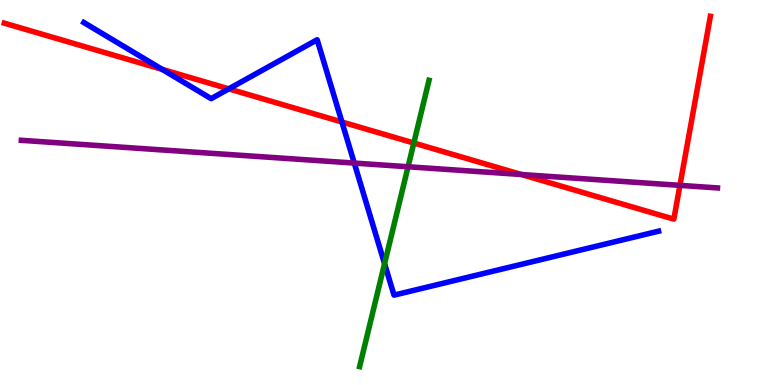[{'lines': ['blue', 'red'], 'intersections': [{'x': 2.09, 'y': 8.2}, {'x': 2.95, 'y': 7.69}, {'x': 4.41, 'y': 6.83}]}, {'lines': ['green', 'red'], 'intersections': [{'x': 5.34, 'y': 6.29}]}, {'lines': ['purple', 'red'], 'intersections': [{'x': 6.73, 'y': 5.47}, {'x': 8.77, 'y': 5.19}]}, {'lines': ['blue', 'green'], 'intersections': [{'x': 4.96, 'y': 3.15}]}, {'lines': ['blue', 'purple'], 'intersections': [{'x': 4.57, 'y': 5.76}]}, {'lines': ['green', 'purple'], 'intersections': [{'x': 5.27, 'y': 5.67}]}]